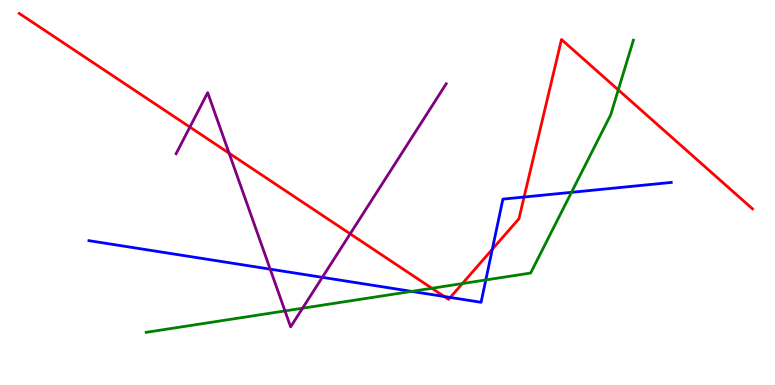[{'lines': ['blue', 'red'], 'intersections': [{'x': 5.73, 'y': 2.3}, {'x': 5.81, 'y': 2.27}, {'x': 6.35, 'y': 3.53}, {'x': 6.76, 'y': 4.88}]}, {'lines': ['green', 'red'], 'intersections': [{'x': 5.57, 'y': 2.51}, {'x': 5.97, 'y': 2.63}, {'x': 7.98, 'y': 7.67}]}, {'lines': ['purple', 'red'], 'intersections': [{'x': 2.45, 'y': 6.7}, {'x': 2.96, 'y': 6.02}, {'x': 4.52, 'y': 3.93}]}, {'lines': ['blue', 'green'], 'intersections': [{'x': 5.31, 'y': 2.43}, {'x': 6.27, 'y': 2.73}, {'x': 7.37, 'y': 5.0}]}, {'lines': ['blue', 'purple'], 'intersections': [{'x': 3.49, 'y': 3.01}, {'x': 4.16, 'y': 2.8}]}, {'lines': ['green', 'purple'], 'intersections': [{'x': 3.68, 'y': 1.92}, {'x': 3.9, 'y': 1.99}]}]